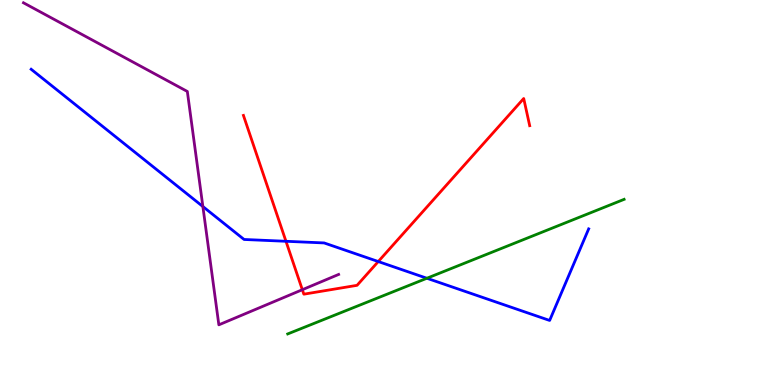[{'lines': ['blue', 'red'], 'intersections': [{'x': 3.69, 'y': 3.73}, {'x': 4.88, 'y': 3.21}]}, {'lines': ['green', 'red'], 'intersections': []}, {'lines': ['purple', 'red'], 'intersections': [{'x': 3.9, 'y': 2.48}]}, {'lines': ['blue', 'green'], 'intersections': [{'x': 5.51, 'y': 2.77}]}, {'lines': ['blue', 'purple'], 'intersections': [{'x': 2.62, 'y': 4.64}]}, {'lines': ['green', 'purple'], 'intersections': []}]